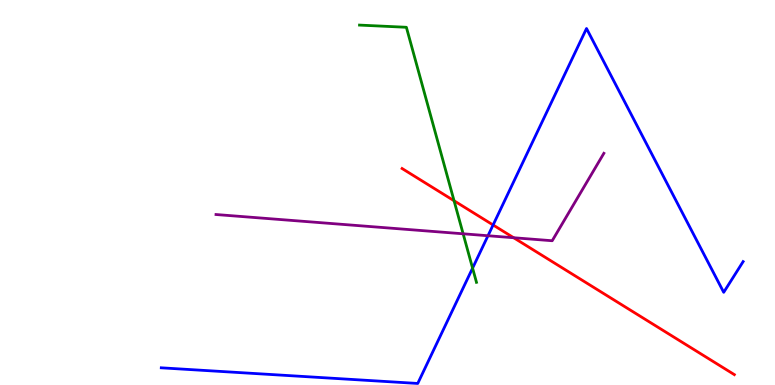[{'lines': ['blue', 'red'], 'intersections': [{'x': 6.36, 'y': 4.16}]}, {'lines': ['green', 'red'], 'intersections': [{'x': 5.86, 'y': 4.79}]}, {'lines': ['purple', 'red'], 'intersections': [{'x': 6.63, 'y': 3.83}]}, {'lines': ['blue', 'green'], 'intersections': [{'x': 6.1, 'y': 3.04}]}, {'lines': ['blue', 'purple'], 'intersections': [{'x': 6.3, 'y': 3.88}]}, {'lines': ['green', 'purple'], 'intersections': [{'x': 5.98, 'y': 3.93}]}]